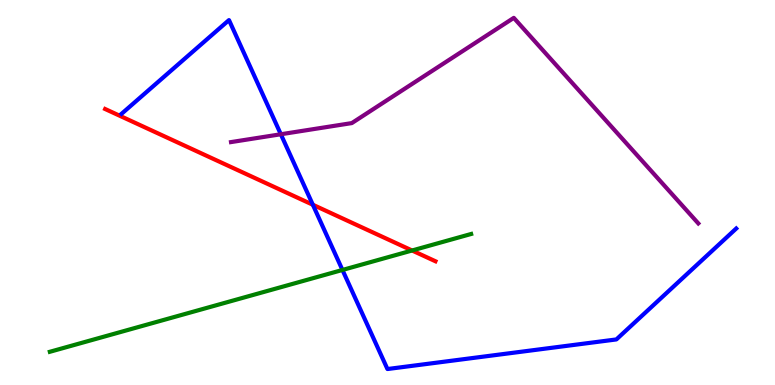[{'lines': ['blue', 'red'], 'intersections': [{'x': 4.04, 'y': 4.68}]}, {'lines': ['green', 'red'], 'intersections': [{'x': 5.32, 'y': 3.49}]}, {'lines': ['purple', 'red'], 'intersections': []}, {'lines': ['blue', 'green'], 'intersections': [{'x': 4.42, 'y': 2.99}]}, {'lines': ['blue', 'purple'], 'intersections': [{'x': 3.62, 'y': 6.51}]}, {'lines': ['green', 'purple'], 'intersections': []}]